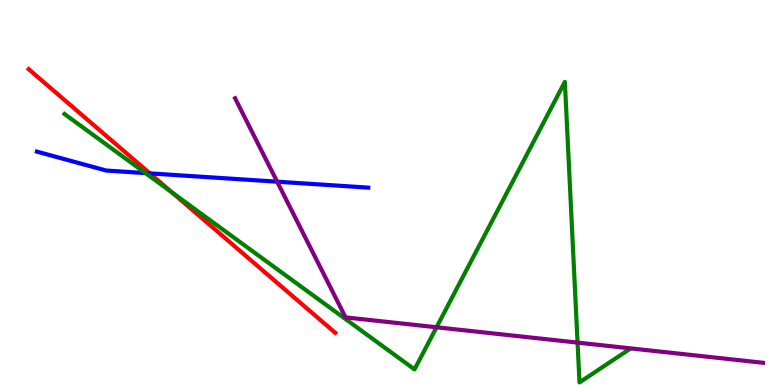[{'lines': ['blue', 'red'], 'intersections': [{'x': 1.93, 'y': 5.5}]}, {'lines': ['green', 'red'], 'intersections': [{'x': 2.22, 'y': 5.0}]}, {'lines': ['purple', 'red'], 'intersections': []}, {'lines': ['blue', 'green'], 'intersections': [{'x': 1.88, 'y': 5.5}]}, {'lines': ['blue', 'purple'], 'intersections': [{'x': 3.58, 'y': 5.28}]}, {'lines': ['green', 'purple'], 'intersections': [{'x': 5.63, 'y': 1.5}, {'x': 7.45, 'y': 1.1}]}]